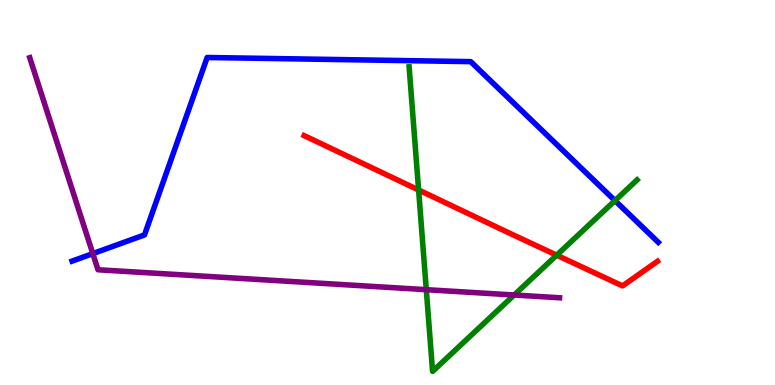[{'lines': ['blue', 'red'], 'intersections': []}, {'lines': ['green', 'red'], 'intersections': [{'x': 5.4, 'y': 5.07}, {'x': 7.18, 'y': 3.37}]}, {'lines': ['purple', 'red'], 'intersections': []}, {'lines': ['blue', 'green'], 'intersections': [{'x': 7.94, 'y': 4.79}]}, {'lines': ['blue', 'purple'], 'intersections': [{'x': 1.2, 'y': 3.41}]}, {'lines': ['green', 'purple'], 'intersections': [{'x': 5.5, 'y': 2.48}, {'x': 6.63, 'y': 2.34}]}]